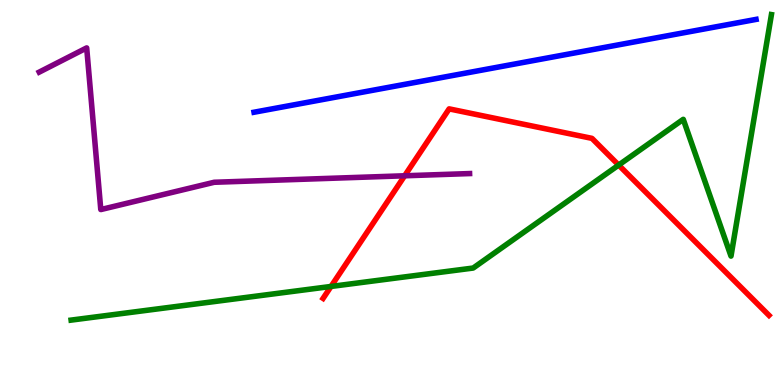[{'lines': ['blue', 'red'], 'intersections': []}, {'lines': ['green', 'red'], 'intersections': [{'x': 4.27, 'y': 2.56}, {'x': 7.98, 'y': 5.71}]}, {'lines': ['purple', 'red'], 'intersections': [{'x': 5.22, 'y': 5.43}]}, {'lines': ['blue', 'green'], 'intersections': []}, {'lines': ['blue', 'purple'], 'intersections': []}, {'lines': ['green', 'purple'], 'intersections': []}]